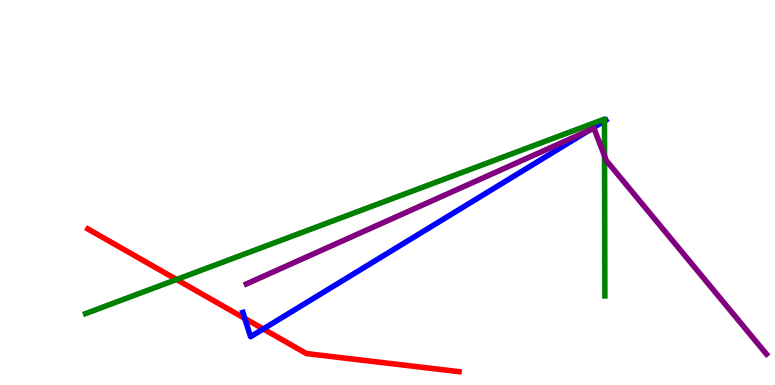[{'lines': ['blue', 'red'], 'intersections': [{'x': 3.16, 'y': 1.73}, {'x': 3.4, 'y': 1.46}]}, {'lines': ['green', 'red'], 'intersections': [{'x': 2.28, 'y': 2.74}]}, {'lines': ['purple', 'red'], 'intersections': []}, {'lines': ['blue', 'green'], 'intersections': [{'x': 7.8, 'y': 6.86}]}, {'lines': ['blue', 'purple'], 'intersections': [{'x': 7.59, 'y': 6.61}]}, {'lines': ['green', 'purple'], 'intersections': [{'x': 7.8, 'y': 5.95}]}]